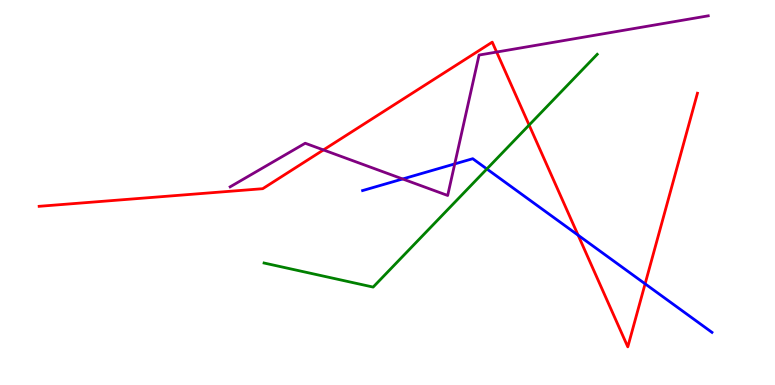[{'lines': ['blue', 'red'], 'intersections': [{'x': 7.46, 'y': 3.89}, {'x': 8.32, 'y': 2.63}]}, {'lines': ['green', 'red'], 'intersections': [{'x': 6.83, 'y': 6.75}]}, {'lines': ['purple', 'red'], 'intersections': [{'x': 4.17, 'y': 6.11}, {'x': 6.41, 'y': 8.65}]}, {'lines': ['blue', 'green'], 'intersections': [{'x': 6.28, 'y': 5.61}]}, {'lines': ['blue', 'purple'], 'intersections': [{'x': 5.2, 'y': 5.35}, {'x': 5.87, 'y': 5.74}]}, {'lines': ['green', 'purple'], 'intersections': []}]